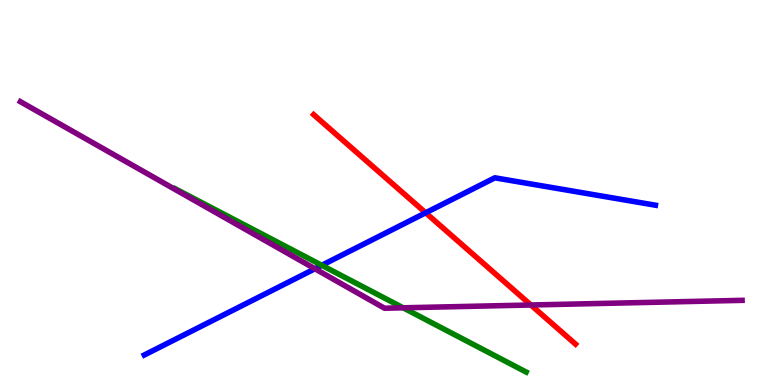[{'lines': ['blue', 'red'], 'intersections': [{'x': 5.49, 'y': 4.47}]}, {'lines': ['green', 'red'], 'intersections': []}, {'lines': ['purple', 'red'], 'intersections': [{'x': 6.85, 'y': 2.08}]}, {'lines': ['blue', 'green'], 'intersections': [{'x': 4.15, 'y': 3.11}]}, {'lines': ['blue', 'purple'], 'intersections': [{'x': 4.06, 'y': 3.02}]}, {'lines': ['green', 'purple'], 'intersections': [{'x': 5.2, 'y': 2.01}]}]